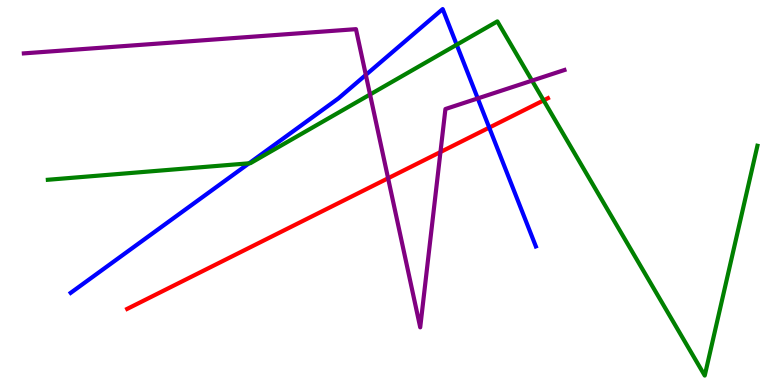[{'lines': ['blue', 'red'], 'intersections': [{'x': 6.31, 'y': 6.69}]}, {'lines': ['green', 'red'], 'intersections': [{'x': 7.01, 'y': 7.39}]}, {'lines': ['purple', 'red'], 'intersections': [{'x': 5.01, 'y': 5.37}, {'x': 5.68, 'y': 6.05}]}, {'lines': ['blue', 'green'], 'intersections': [{'x': 3.21, 'y': 5.76}, {'x': 5.89, 'y': 8.84}]}, {'lines': ['blue', 'purple'], 'intersections': [{'x': 4.72, 'y': 8.05}, {'x': 6.16, 'y': 7.44}]}, {'lines': ['green', 'purple'], 'intersections': [{'x': 4.77, 'y': 7.55}, {'x': 6.87, 'y': 7.91}]}]